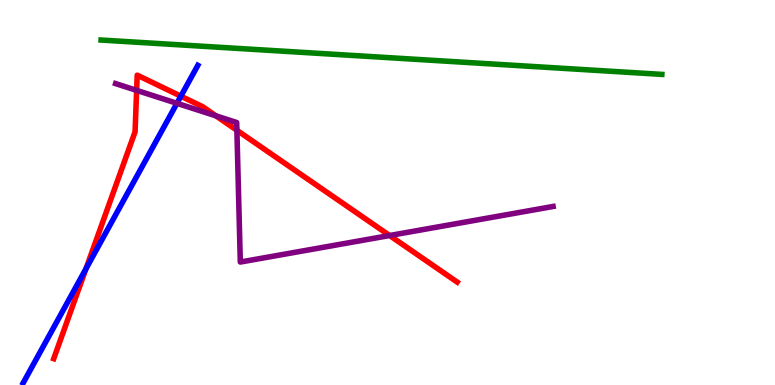[{'lines': ['blue', 'red'], 'intersections': [{'x': 1.11, 'y': 3.02}, {'x': 2.33, 'y': 7.5}]}, {'lines': ['green', 'red'], 'intersections': []}, {'lines': ['purple', 'red'], 'intersections': [{'x': 1.76, 'y': 7.65}, {'x': 2.79, 'y': 6.99}, {'x': 3.06, 'y': 6.62}, {'x': 5.03, 'y': 3.88}]}, {'lines': ['blue', 'green'], 'intersections': []}, {'lines': ['blue', 'purple'], 'intersections': [{'x': 2.28, 'y': 7.32}]}, {'lines': ['green', 'purple'], 'intersections': []}]